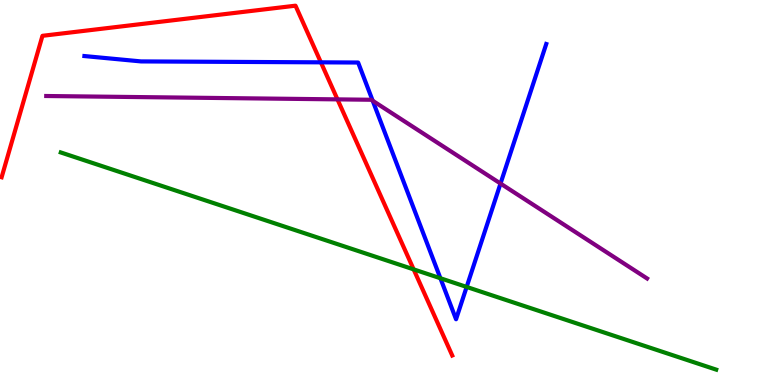[{'lines': ['blue', 'red'], 'intersections': [{'x': 4.14, 'y': 8.38}]}, {'lines': ['green', 'red'], 'intersections': [{'x': 5.34, 'y': 3.0}]}, {'lines': ['purple', 'red'], 'intersections': [{'x': 4.35, 'y': 7.42}]}, {'lines': ['blue', 'green'], 'intersections': [{'x': 5.68, 'y': 2.77}, {'x': 6.02, 'y': 2.55}]}, {'lines': ['blue', 'purple'], 'intersections': [{'x': 4.81, 'y': 7.38}, {'x': 6.46, 'y': 5.23}]}, {'lines': ['green', 'purple'], 'intersections': []}]